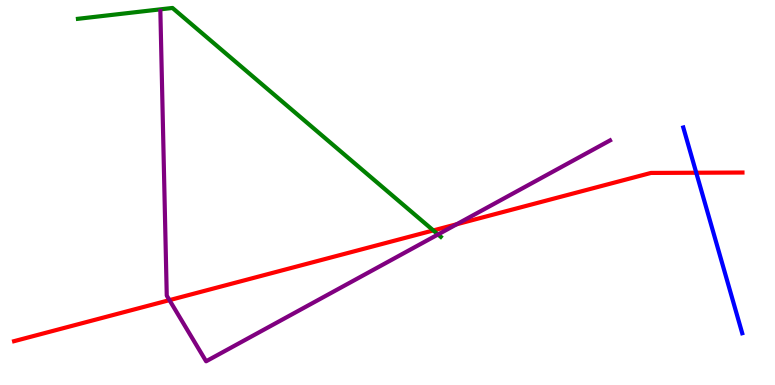[{'lines': ['blue', 'red'], 'intersections': [{'x': 8.98, 'y': 5.51}]}, {'lines': ['green', 'red'], 'intersections': [{'x': 5.59, 'y': 4.01}]}, {'lines': ['purple', 'red'], 'intersections': [{'x': 2.19, 'y': 2.2}, {'x': 5.89, 'y': 4.18}]}, {'lines': ['blue', 'green'], 'intersections': []}, {'lines': ['blue', 'purple'], 'intersections': []}, {'lines': ['green', 'purple'], 'intersections': [{'x': 5.65, 'y': 3.91}]}]